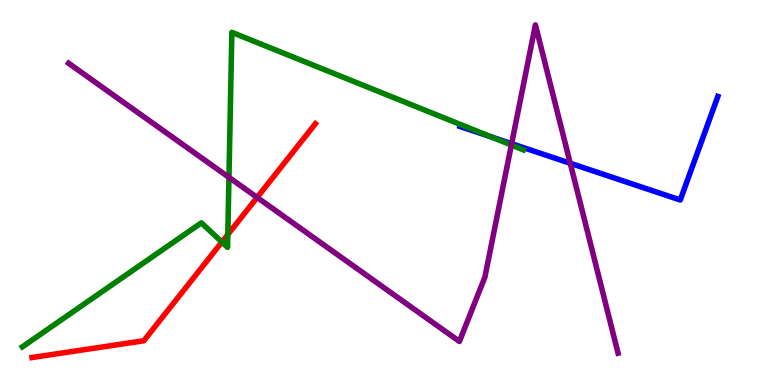[{'lines': ['blue', 'red'], 'intersections': []}, {'lines': ['green', 'red'], 'intersections': [{'x': 2.86, 'y': 3.71}, {'x': 2.94, 'y': 3.91}]}, {'lines': ['purple', 'red'], 'intersections': [{'x': 3.32, 'y': 4.87}]}, {'lines': ['blue', 'green'], 'intersections': [{'x': 6.33, 'y': 6.45}]}, {'lines': ['blue', 'purple'], 'intersections': [{'x': 6.6, 'y': 6.27}, {'x': 7.36, 'y': 5.76}]}, {'lines': ['green', 'purple'], 'intersections': [{'x': 2.95, 'y': 5.39}, {'x': 6.6, 'y': 6.23}]}]